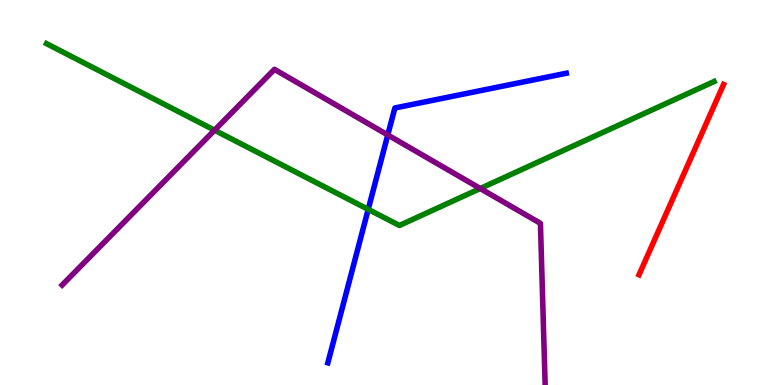[{'lines': ['blue', 'red'], 'intersections': []}, {'lines': ['green', 'red'], 'intersections': []}, {'lines': ['purple', 'red'], 'intersections': []}, {'lines': ['blue', 'green'], 'intersections': [{'x': 4.75, 'y': 4.56}]}, {'lines': ['blue', 'purple'], 'intersections': [{'x': 5.0, 'y': 6.49}]}, {'lines': ['green', 'purple'], 'intersections': [{'x': 2.77, 'y': 6.62}, {'x': 6.2, 'y': 5.1}]}]